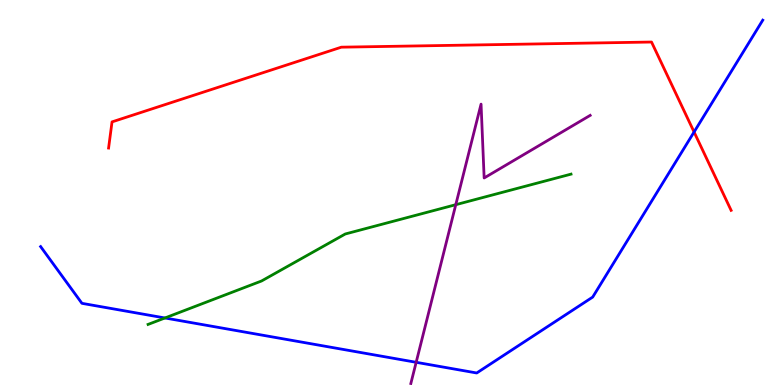[{'lines': ['blue', 'red'], 'intersections': [{'x': 8.96, 'y': 6.57}]}, {'lines': ['green', 'red'], 'intersections': []}, {'lines': ['purple', 'red'], 'intersections': []}, {'lines': ['blue', 'green'], 'intersections': [{'x': 2.13, 'y': 1.74}]}, {'lines': ['blue', 'purple'], 'intersections': [{'x': 5.37, 'y': 0.59}]}, {'lines': ['green', 'purple'], 'intersections': [{'x': 5.88, 'y': 4.68}]}]